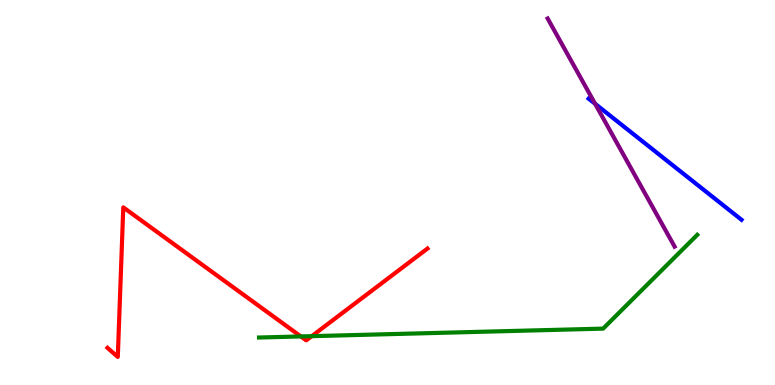[{'lines': ['blue', 'red'], 'intersections': []}, {'lines': ['green', 'red'], 'intersections': [{'x': 3.88, 'y': 1.26}, {'x': 4.02, 'y': 1.27}]}, {'lines': ['purple', 'red'], 'intersections': []}, {'lines': ['blue', 'green'], 'intersections': []}, {'lines': ['blue', 'purple'], 'intersections': [{'x': 7.68, 'y': 7.3}]}, {'lines': ['green', 'purple'], 'intersections': []}]